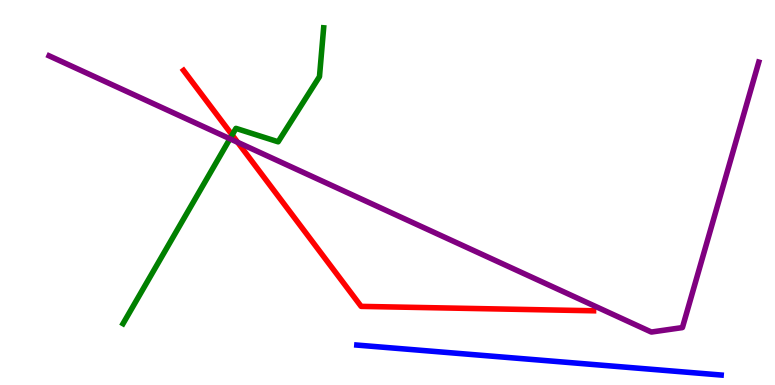[{'lines': ['blue', 'red'], 'intersections': []}, {'lines': ['green', 'red'], 'intersections': [{'x': 3.0, 'y': 6.49}]}, {'lines': ['purple', 'red'], 'intersections': [{'x': 3.07, 'y': 6.3}]}, {'lines': ['blue', 'green'], 'intersections': []}, {'lines': ['blue', 'purple'], 'intersections': []}, {'lines': ['green', 'purple'], 'intersections': [{'x': 2.97, 'y': 6.4}]}]